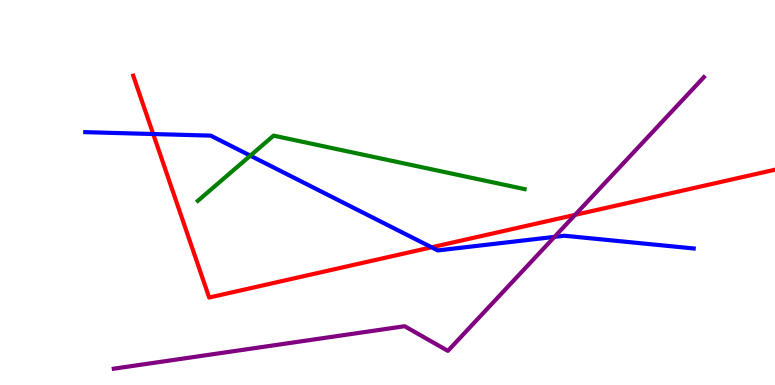[{'lines': ['blue', 'red'], 'intersections': [{'x': 1.98, 'y': 6.52}, {'x': 5.57, 'y': 3.58}]}, {'lines': ['green', 'red'], 'intersections': []}, {'lines': ['purple', 'red'], 'intersections': [{'x': 7.42, 'y': 4.42}]}, {'lines': ['blue', 'green'], 'intersections': [{'x': 3.23, 'y': 5.96}]}, {'lines': ['blue', 'purple'], 'intersections': [{'x': 7.15, 'y': 3.85}]}, {'lines': ['green', 'purple'], 'intersections': []}]